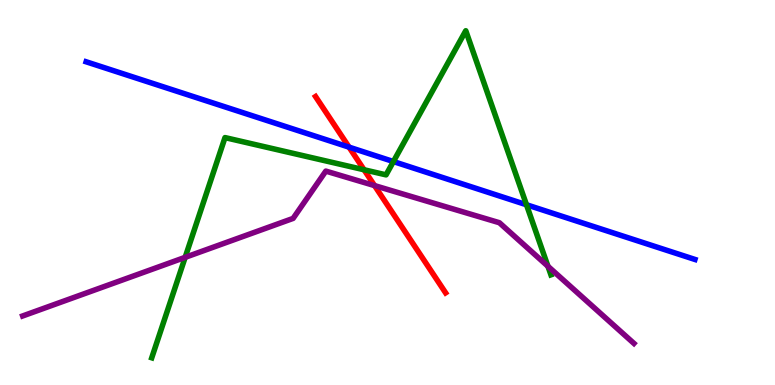[{'lines': ['blue', 'red'], 'intersections': [{'x': 4.5, 'y': 6.18}]}, {'lines': ['green', 'red'], 'intersections': [{'x': 4.7, 'y': 5.59}]}, {'lines': ['purple', 'red'], 'intersections': [{'x': 4.83, 'y': 5.18}]}, {'lines': ['blue', 'green'], 'intersections': [{'x': 5.08, 'y': 5.8}, {'x': 6.79, 'y': 4.68}]}, {'lines': ['blue', 'purple'], 'intersections': []}, {'lines': ['green', 'purple'], 'intersections': [{'x': 2.39, 'y': 3.32}, {'x': 7.07, 'y': 3.08}]}]